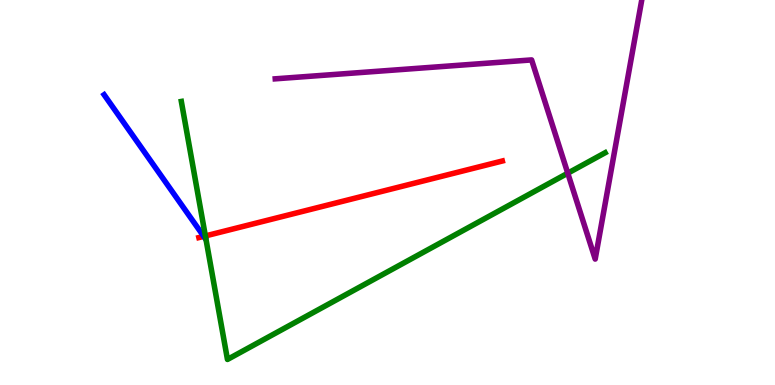[{'lines': ['blue', 'red'], 'intersections': [{'x': 2.63, 'y': 3.86}]}, {'lines': ['green', 'red'], 'intersections': [{'x': 2.65, 'y': 3.87}]}, {'lines': ['purple', 'red'], 'intersections': []}, {'lines': ['blue', 'green'], 'intersections': []}, {'lines': ['blue', 'purple'], 'intersections': []}, {'lines': ['green', 'purple'], 'intersections': [{'x': 7.33, 'y': 5.5}]}]